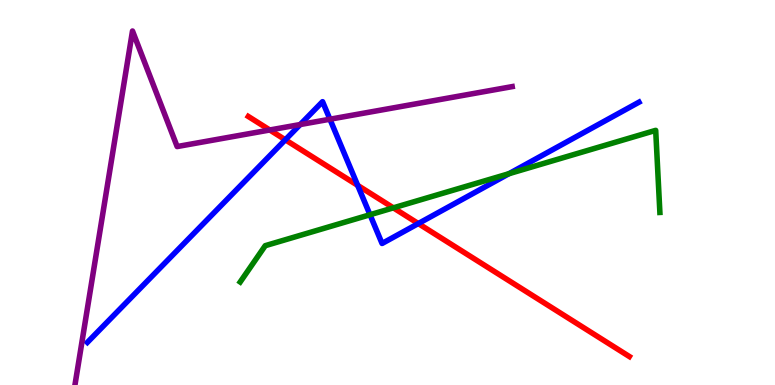[{'lines': ['blue', 'red'], 'intersections': [{'x': 3.68, 'y': 6.37}, {'x': 4.62, 'y': 5.19}, {'x': 5.4, 'y': 4.19}]}, {'lines': ['green', 'red'], 'intersections': [{'x': 5.08, 'y': 4.6}]}, {'lines': ['purple', 'red'], 'intersections': [{'x': 3.48, 'y': 6.62}]}, {'lines': ['blue', 'green'], 'intersections': [{'x': 4.77, 'y': 4.42}, {'x': 6.57, 'y': 5.49}]}, {'lines': ['blue', 'purple'], 'intersections': [{'x': 3.87, 'y': 6.77}, {'x': 4.26, 'y': 6.9}]}, {'lines': ['green', 'purple'], 'intersections': []}]